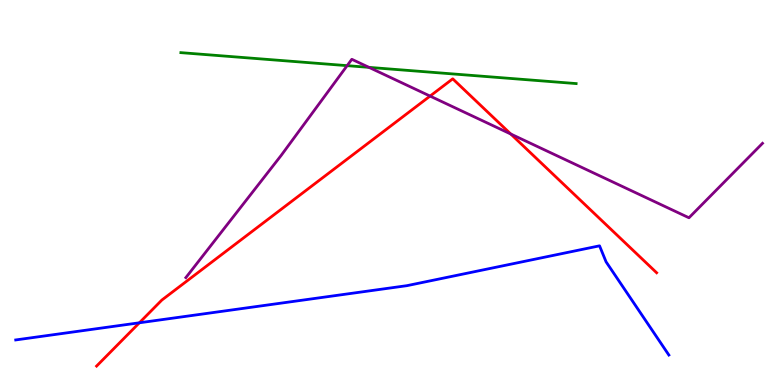[{'lines': ['blue', 'red'], 'intersections': [{'x': 1.8, 'y': 1.62}]}, {'lines': ['green', 'red'], 'intersections': []}, {'lines': ['purple', 'red'], 'intersections': [{'x': 5.55, 'y': 7.5}, {'x': 6.59, 'y': 6.52}]}, {'lines': ['blue', 'green'], 'intersections': []}, {'lines': ['blue', 'purple'], 'intersections': []}, {'lines': ['green', 'purple'], 'intersections': [{'x': 4.48, 'y': 8.29}, {'x': 4.76, 'y': 8.25}]}]